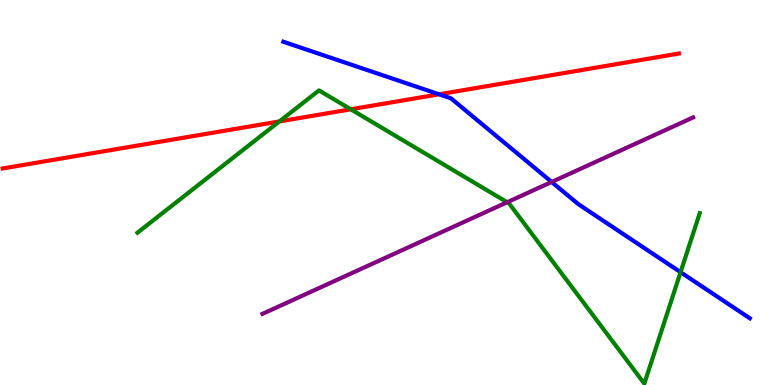[{'lines': ['blue', 'red'], 'intersections': [{'x': 5.66, 'y': 7.55}]}, {'lines': ['green', 'red'], 'intersections': [{'x': 3.61, 'y': 6.85}, {'x': 4.53, 'y': 7.16}]}, {'lines': ['purple', 'red'], 'intersections': []}, {'lines': ['blue', 'green'], 'intersections': [{'x': 8.78, 'y': 2.93}]}, {'lines': ['blue', 'purple'], 'intersections': [{'x': 7.12, 'y': 5.27}]}, {'lines': ['green', 'purple'], 'intersections': [{'x': 6.54, 'y': 4.75}]}]